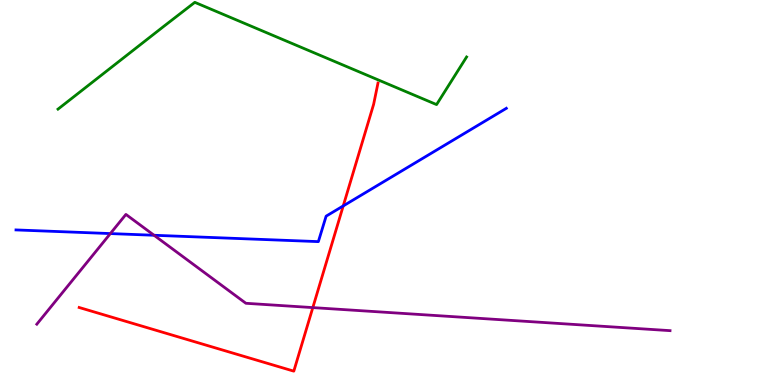[{'lines': ['blue', 'red'], 'intersections': [{'x': 4.43, 'y': 4.65}]}, {'lines': ['green', 'red'], 'intersections': []}, {'lines': ['purple', 'red'], 'intersections': [{'x': 4.04, 'y': 2.01}]}, {'lines': ['blue', 'green'], 'intersections': []}, {'lines': ['blue', 'purple'], 'intersections': [{'x': 1.42, 'y': 3.93}, {'x': 1.99, 'y': 3.89}]}, {'lines': ['green', 'purple'], 'intersections': []}]